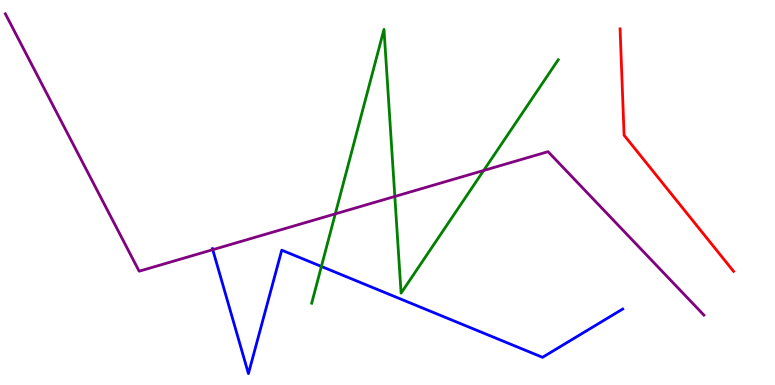[{'lines': ['blue', 'red'], 'intersections': []}, {'lines': ['green', 'red'], 'intersections': []}, {'lines': ['purple', 'red'], 'intersections': []}, {'lines': ['blue', 'green'], 'intersections': [{'x': 4.15, 'y': 3.08}]}, {'lines': ['blue', 'purple'], 'intersections': [{'x': 2.75, 'y': 3.51}]}, {'lines': ['green', 'purple'], 'intersections': [{'x': 4.33, 'y': 4.44}, {'x': 5.09, 'y': 4.9}, {'x': 6.24, 'y': 5.57}]}]